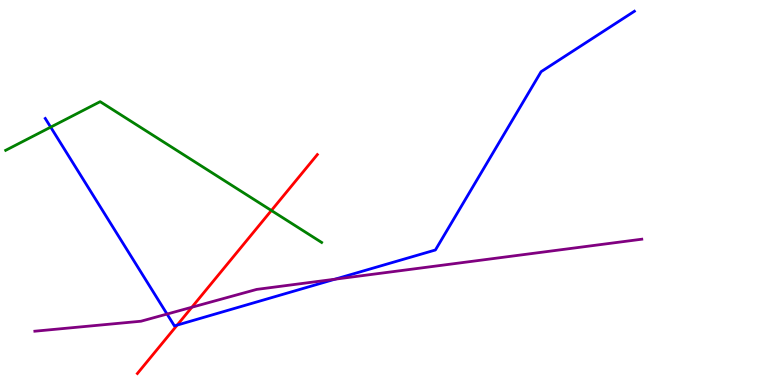[{'lines': ['blue', 'red'], 'intersections': [{'x': 2.29, 'y': 1.56}]}, {'lines': ['green', 'red'], 'intersections': [{'x': 3.5, 'y': 4.53}]}, {'lines': ['purple', 'red'], 'intersections': [{'x': 2.48, 'y': 2.02}]}, {'lines': ['blue', 'green'], 'intersections': [{'x': 0.654, 'y': 6.7}]}, {'lines': ['blue', 'purple'], 'intersections': [{'x': 2.16, 'y': 1.84}, {'x': 4.32, 'y': 2.75}]}, {'lines': ['green', 'purple'], 'intersections': []}]